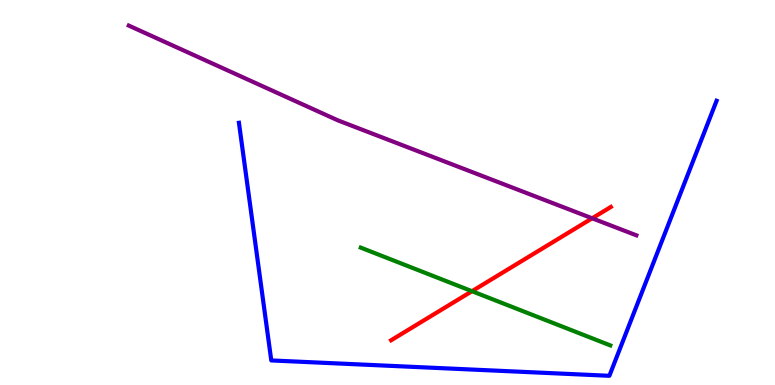[{'lines': ['blue', 'red'], 'intersections': []}, {'lines': ['green', 'red'], 'intersections': [{'x': 6.09, 'y': 2.44}]}, {'lines': ['purple', 'red'], 'intersections': [{'x': 7.64, 'y': 4.33}]}, {'lines': ['blue', 'green'], 'intersections': []}, {'lines': ['blue', 'purple'], 'intersections': []}, {'lines': ['green', 'purple'], 'intersections': []}]